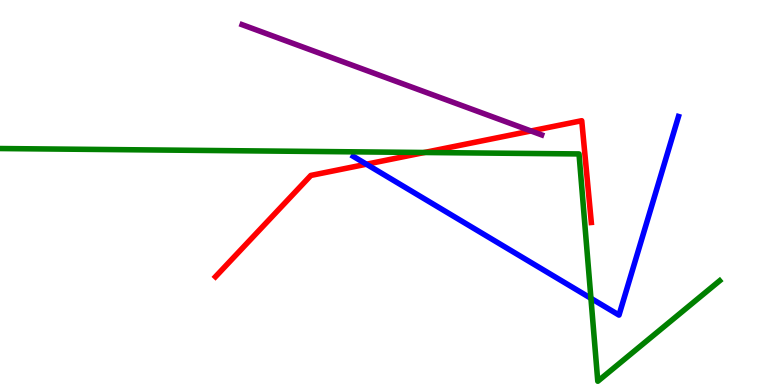[{'lines': ['blue', 'red'], 'intersections': [{'x': 4.73, 'y': 5.73}]}, {'lines': ['green', 'red'], 'intersections': [{'x': 5.48, 'y': 6.04}]}, {'lines': ['purple', 'red'], 'intersections': [{'x': 6.85, 'y': 6.6}]}, {'lines': ['blue', 'green'], 'intersections': [{'x': 7.62, 'y': 2.25}]}, {'lines': ['blue', 'purple'], 'intersections': []}, {'lines': ['green', 'purple'], 'intersections': []}]